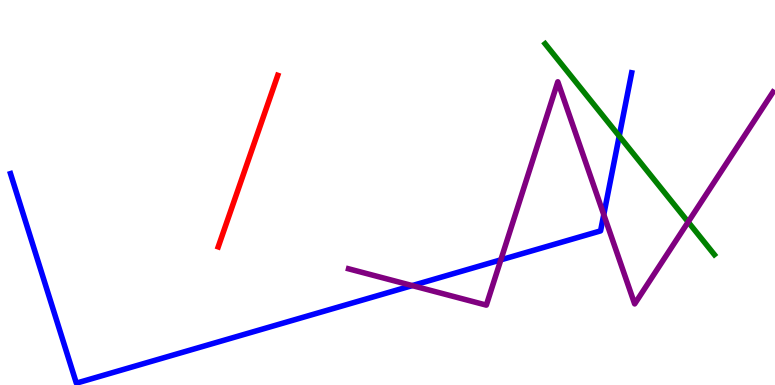[{'lines': ['blue', 'red'], 'intersections': []}, {'lines': ['green', 'red'], 'intersections': []}, {'lines': ['purple', 'red'], 'intersections': []}, {'lines': ['blue', 'green'], 'intersections': [{'x': 7.99, 'y': 6.47}]}, {'lines': ['blue', 'purple'], 'intersections': [{'x': 5.32, 'y': 2.58}, {'x': 6.46, 'y': 3.25}, {'x': 7.79, 'y': 4.42}]}, {'lines': ['green', 'purple'], 'intersections': [{'x': 8.88, 'y': 4.23}]}]